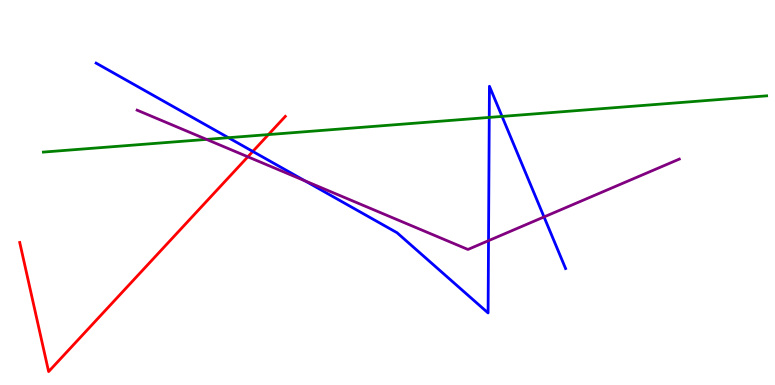[{'lines': ['blue', 'red'], 'intersections': [{'x': 3.26, 'y': 6.07}]}, {'lines': ['green', 'red'], 'intersections': [{'x': 3.46, 'y': 6.5}]}, {'lines': ['purple', 'red'], 'intersections': [{'x': 3.2, 'y': 5.93}]}, {'lines': ['blue', 'green'], 'intersections': [{'x': 2.95, 'y': 6.42}, {'x': 6.31, 'y': 6.95}, {'x': 6.48, 'y': 6.98}]}, {'lines': ['blue', 'purple'], 'intersections': [{'x': 3.94, 'y': 5.3}, {'x': 6.3, 'y': 3.75}, {'x': 7.02, 'y': 4.37}]}, {'lines': ['green', 'purple'], 'intersections': [{'x': 2.66, 'y': 6.38}]}]